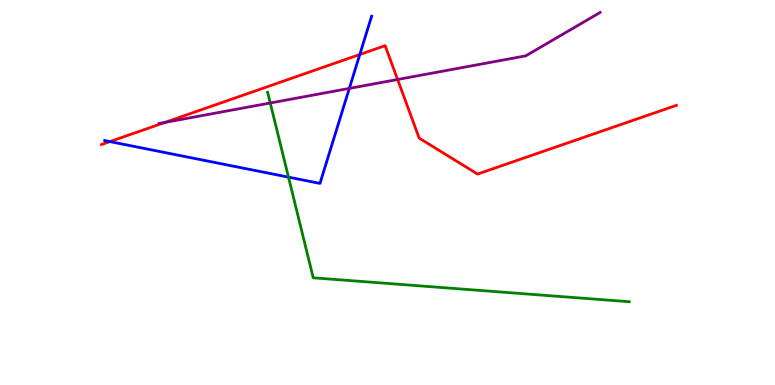[{'lines': ['blue', 'red'], 'intersections': [{'x': 1.42, 'y': 6.32}, {'x': 4.64, 'y': 8.58}]}, {'lines': ['green', 'red'], 'intersections': []}, {'lines': ['purple', 'red'], 'intersections': [{'x': 2.13, 'y': 6.82}, {'x': 5.13, 'y': 7.94}]}, {'lines': ['blue', 'green'], 'intersections': [{'x': 3.72, 'y': 5.4}]}, {'lines': ['blue', 'purple'], 'intersections': [{'x': 4.51, 'y': 7.7}]}, {'lines': ['green', 'purple'], 'intersections': [{'x': 3.49, 'y': 7.32}]}]